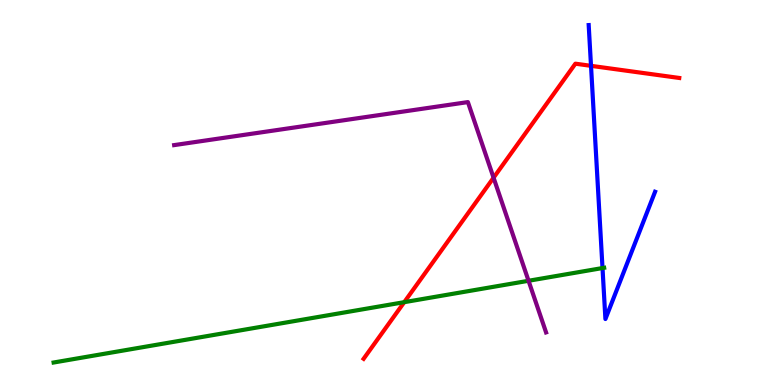[{'lines': ['blue', 'red'], 'intersections': [{'x': 7.63, 'y': 8.29}]}, {'lines': ['green', 'red'], 'intersections': [{'x': 5.22, 'y': 2.15}]}, {'lines': ['purple', 'red'], 'intersections': [{'x': 6.37, 'y': 5.38}]}, {'lines': ['blue', 'green'], 'intersections': [{'x': 7.77, 'y': 3.04}]}, {'lines': ['blue', 'purple'], 'intersections': []}, {'lines': ['green', 'purple'], 'intersections': [{'x': 6.82, 'y': 2.71}]}]